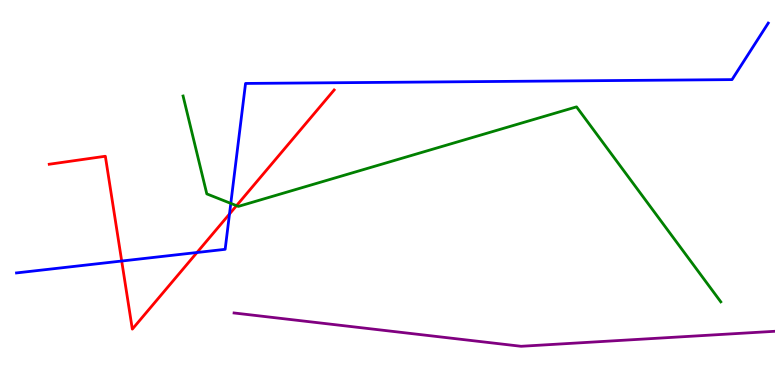[{'lines': ['blue', 'red'], 'intersections': [{'x': 1.57, 'y': 3.22}, {'x': 2.54, 'y': 3.44}, {'x': 2.96, 'y': 4.44}]}, {'lines': ['green', 'red'], 'intersections': [{'x': 3.05, 'y': 4.66}]}, {'lines': ['purple', 'red'], 'intersections': []}, {'lines': ['blue', 'green'], 'intersections': [{'x': 2.98, 'y': 4.72}]}, {'lines': ['blue', 'purple'], 'intersections': []}, {'lines': ['green', 'purple'], 'intersections': []}]